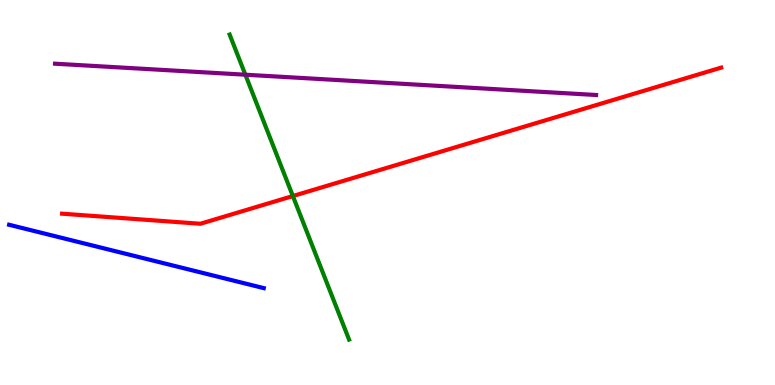[{'lines': ['blue', 'red'], 'intersections': []}, {'lines': ['green', 'red'], 'intersections': [{'x': 3.78, 'y': 4.91}]}, {'lines': ['purple', 'red'], 'intersections': []}, {'lines': ['blue', 'green'], 'intersections': []}, {'lines': ['blue', 'purple'], 'intersections': []}, {'lines': ['green', 'purple'], 'intersections': [{'x': 3.17, 'y': 8.06}]}]